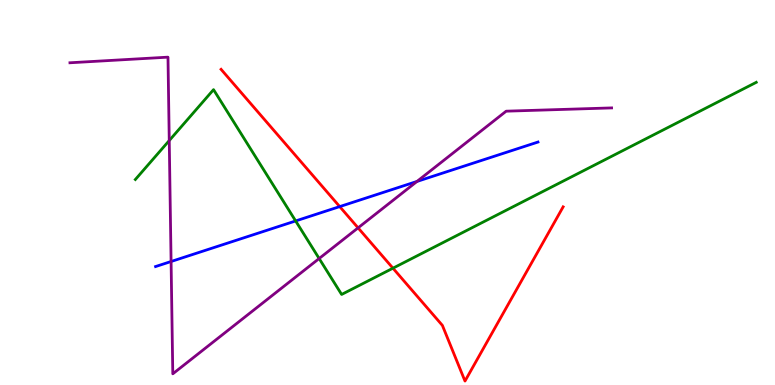[{'lines': ['blue', 'red'], 'intersections': [{'x': 4.38, 'y': 4.63}]}, {'lines': ['green', 'red'], 'intersections': [{'x': 5.07, 'y': 3.03}]}, {'lines': ['purple', 'red'], 'intersections': [{'x': 4.62, 'y': 4.08}]}, {'lines': ['blue', 'green'], 'intersections': [{'x': 3.81, 'y': 4.26}]}, {'lines': ['blue', 'purple'], 'intersections': [{'x': 2.21, 'y': 3.21}, {'x': 5.38, 'y': 5.29}]}, {'lines': ['green', 'purple'], 'intersections': [{'x': 2.18, 'y': 6.35}, {'x': 4.12, 'y': 3.29}]}]